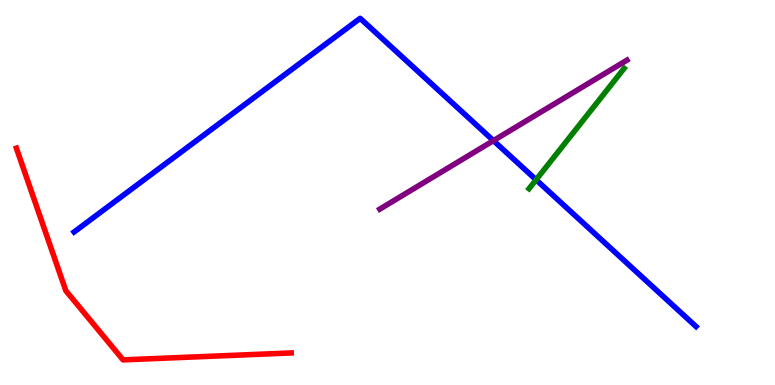[{'lines': ['blue', 'red'], 'intersections': []}, {'lines': ['green', 'red'], 'intersections': []}, {'lines': ['purple', 'red'], 'intersections': []}, {'lines': ['blue', 'green'], 'intersections': [{'x': 6.92, 'y': 5.33}]}, {'lines': ['blue', 'purple'], 'intersections': [{'x': 6.37, 'y': 6.35}]}, {'lines': ['green', 'purple'], 'intersections': []}]